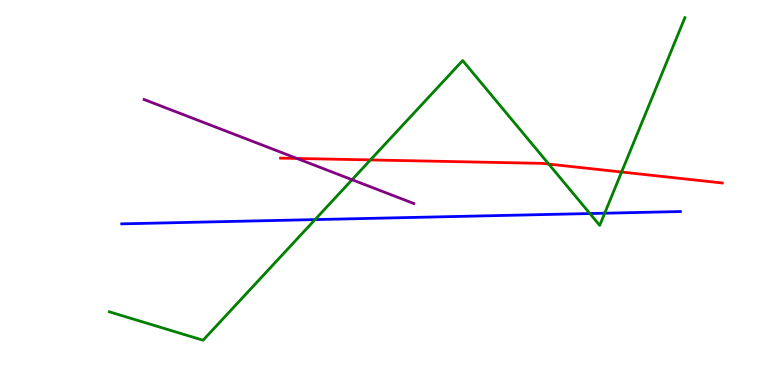[{'lines': ['blue', 'red'], 'intersections': []}, {'lines': ['green', 'red'], 'intersections': [{'x': 4.78, 'y': 5.85}, {'x': 7.08, 'y': 5.74}, {'x': 8.02, 'y': 5.53}]}, {'lines': ['purple', 'red'], 'intersections': [{'x': 3.83, 'y': 5.88}]}, {'lines': ['blue', 'green'], 'intersections': [{'x': 4.07, 'y': 4.3}, {'x': 7.61, 'y': 4.45}, {'x': 7.8, 'y': 4.46}]}, {'lines': ['blue', 'purple'], 'intersections': []}, {'lines': ['green', 'purple'], 'intersections': [{'x': 4.54, 'y': 5.33}]}]